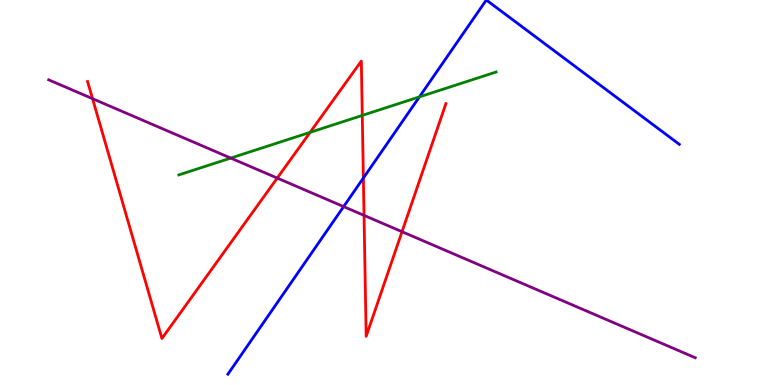[{'lines': ['blue', 'red'], 'intersections': [{'x': 4.69, 'y': 5.38}]}, {'lines': ['green', 'red'], 'intersections': [{'x': 4.0, 'y': 6.56}, {'x': 4.67, 'y': 7.0}]}, {'lines': ['purple', 'red'], 'intersections': [{'x': 1.19, 'y': 7.44}, {'x': 3.58, 'y': 5.37}, {'x': 4.7, 'y': 4.41}, {'x': 5.19, 'y': 3.98}]}, {'lines': ['blue', 'green'], 'intersections': [{'x': 5.41, 'y': 7.48}]}, {'lines': ['blue', 'purple'], 'intersections': [{'x': 4.43, 'y': 4.63}]}, {'lines': ['green', 'purple'], 'intersections': [{'x': 2.98, 'y': 5.89}]}]